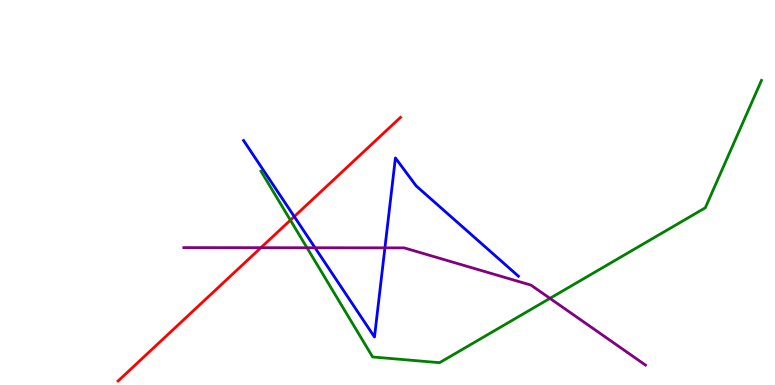[{'lines': ['blue', 'red'], 'intersections': [{'x': 3.8, 'y': 4.38}]}, {'lines': ['green', 'red'], 'intersections': [{'x': 3.75, 'y': 4.28}]}, {'lines': ['purple', 'red'], 'intersections': [{'x': 3.37, 'y': 3.57}]}, {'lines': ['blue', 'green'], 'intersections': []}, {'lines': ['blue', 'purple'], 'intersections': [{'x': 4.07, 'y': 3.56}, {'x': 4.97, 'y': 3.56}]}, {'lines': ['green', 'purple'], 'intersections': [{'x': 3.96, 'y': 3.56}, {'x': 7.1, 'y': 2.25}]}]